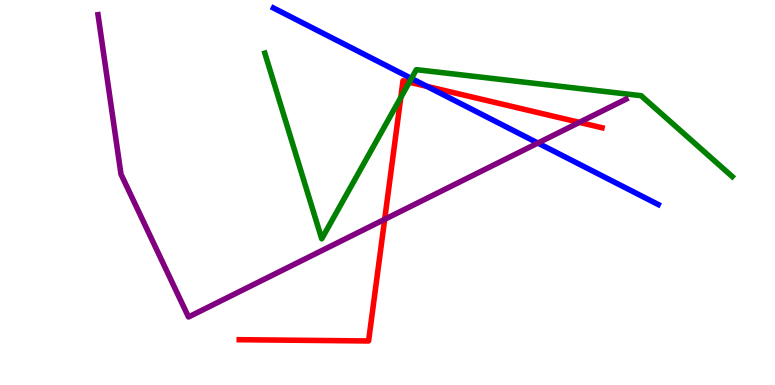[{'lines': ['blue', 'red'], 'intersections': [{'x': 5.51, 'y': 7.76}]}, {'lines': ['green', 'red'], 'intersections': [{'x': 5.17, 'y': 7.47}, {'x': 5.28, 'y': 7.86}]}, {'lines': ['purple', 'red'], 'intersections': [{'x': 4.96, 'y': 4.3}, {'x': 7.48, 'y': 6.82}]}, {'lines': ['blue', 'green'], 'intersections': [{'x': 5.31, 'y': 7.96}]}, {'lines': ['blue', 'purple'], 'intersections': [{'x': 6.94, 'y': 6.28}]}, {'lines': ['green', 'purple'], 'intersections': []}]